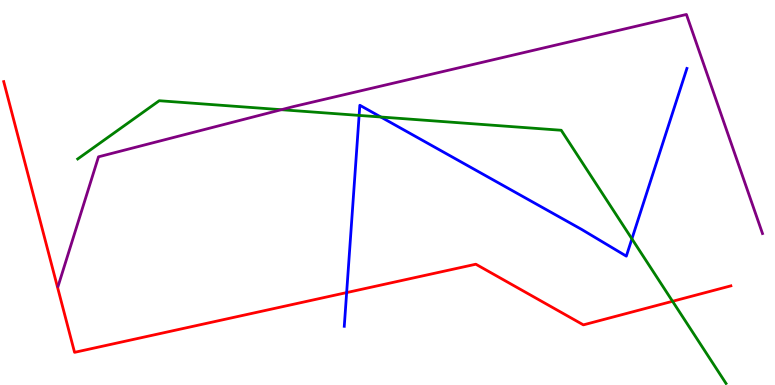[{'lines': ['blue', 'red'], 'intersections': [{'x': 4.47, 'y': 2.4}]}, {'lines': ['green', 'red'], 'intersections': [{'x': 8.68, 'y': 2.17}]}, {'lines': ['purple', 'red'], 'intersections': []}, {'lines': ['blue', 'green'], 'intersections': [{'x': 4.63, 'y': 7.0}, {'x': 4.91, 'y': 6.96}, {'x': 8.15, 'y': 3.8}]}, {'lines': ['blue', 'purple'], 'intersections': []}, {'lines': ['green', 'purple'], 'intersections': [{'x': 3.63, 'y': 7.15}]}]